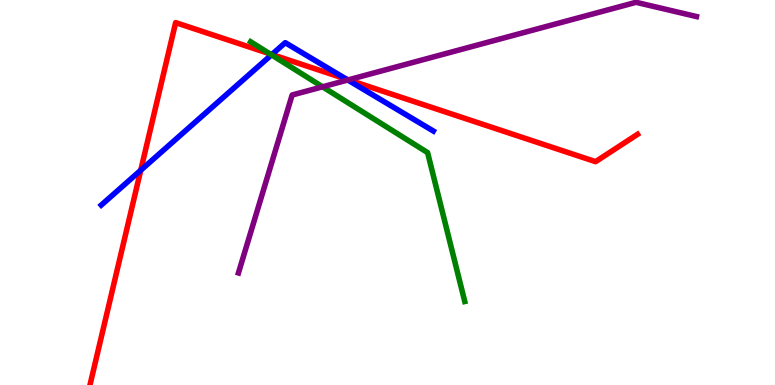[{'lines': ['blue', 'red'], 'intersections': [{'x': 1.82, 'y': 5.58}, {'x': 3.51, 'y': 8.58}, {'x': 4.47, 'y': 7.94}]}, {'lines': ['green', 'red'], 'intersections': [{'x': 3.48, 'y': 8.6}]}, {'lines': ['purple', 'red'], 'intersections': [{'x': 4.5, 'y': 7.93}]}, {'lines': ['blue', 'green'], 'intersections': [{'x': 3.5, 'y': 8.58}]}, {'lines': ['blue', 'purple'], 'intersections': [{'x': 4.49, 'y': 7.92}]}, {'lines': ['green', 'purple'], 'intersections': [{'x': 4.16, 'y': 7.75}]}]